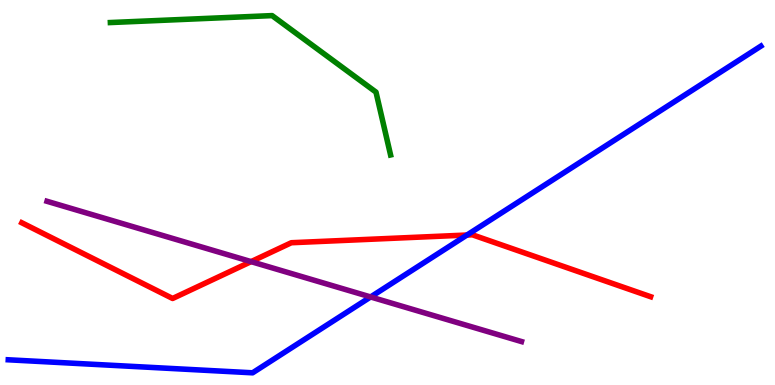[{'lines': ['blue', 'red'], 'intersections': [{'x': 6.03, 'y': 3.9}]}, {'lines': ['green', 'red'], 'intersections': []}, {'lines': ['purple', 'red'], 'intersections': [{'x': 3.24, 'y': 3.2}]}, {'lines': ['blue', 'green'], 'intersections': []}, {'lines': ['blue', 'purple'], 'intersections': [{'x': 4.78, 'y': 2.29}]}, {'lines': ['green', 'purple'], 'intersections': []}]